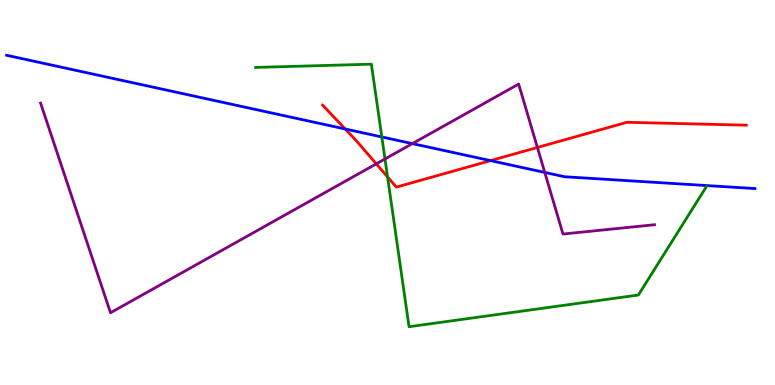[{'lines': ['blue', 'red'], 'intersections': [{'x': 4.45, 'y': 6.65}, {'x': 6.33, 'y': 5.83}]}, {'lines': ['green', 'red'], 'intersections': [{'x': 5.0, 'y': 5.4}]}, {'lines': ['purple', 'red'], 'intersections': [{'x': 4.86, 'y': 5.74}, {'x': 6.93, 'y': 6.17}]}, {'lines': ['blue', 'green'], 'intersections': [{'x': 4.93, 'y': 6.44}]}, {'lines': ['blue', 'purple'], 'intersections': [{'x': 5.32, 'y': 6.27}, {'x': 7.03, 'y': 5.52}]}, {'lines': ['green', 'purple'], 'intersections': [{'x': 4.97, 'y': 5.87}]}]